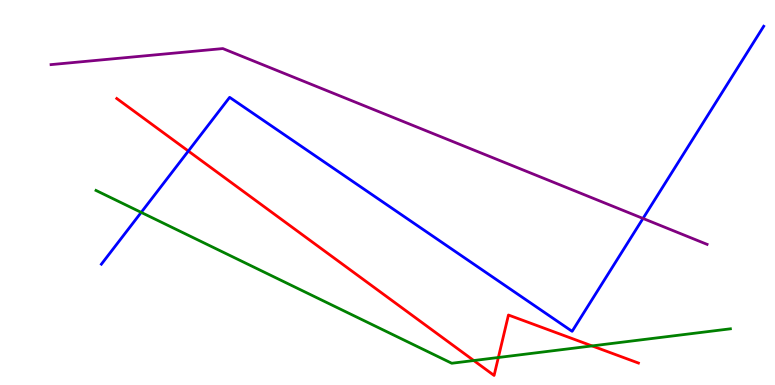[{'lines': ['blue', 'red'], 'intersections': [{'x': 2.43, 'y': 6.08}]}, {'lines': ['green', 'red'], 'intersections': [{'x': 6.11, 'y': 0.635}, {'x': 6.43, 'y': 0.714}, {'x': 7.64, 'y': 1.02}]}, {'lines': ['purple', 'red'], 'intersections': []}, {'lines': ['blue', 'green'], 'intersections': [{'x': 1.82, 'y': 4.48}]}, {'lines': ['blue', 'purple'], 'intersections': [{'x': 8.3, 'y': 4.33}]}, {'lines': ['green', 'purple'], 'intersections': []}]